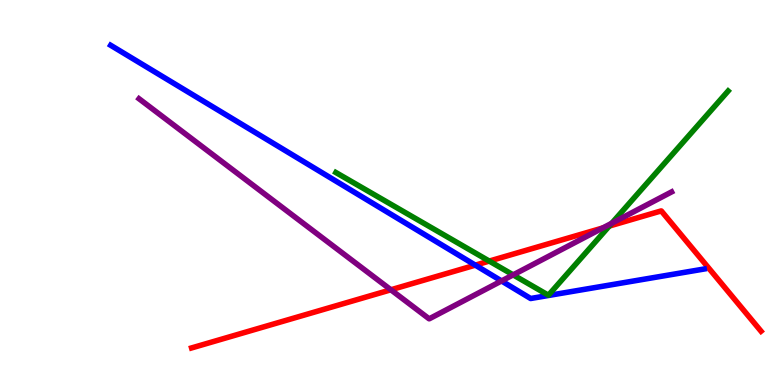[{'lines': ['blue', 'red'], 'intersections': [{'x': 6.13, 'y': 3.11}]}, {'lines': ['green', 'red'], 'intersections': [{'x': 6.31, 'y': 3.22}, {'x': 7.86, 'y': 4.13}]}, {'lines': ['purple', 'red'], 'intersections': [{'x': 5.04, 'y': 2.47}, {'x': 7.78, 'y': 4.08}]}, {'lines': ['blue', 'green'], 'intersections': []}, {'lines': ['blue', 'purple'], 'intersections': [{'x': 6.47, 'y': 2.7}]}, {'lines': ['green', 'purple'], 'intersections': [{'x': 6.62, 'y': 2.86}, {'x': 7.89, 'y': 4.2}]}]